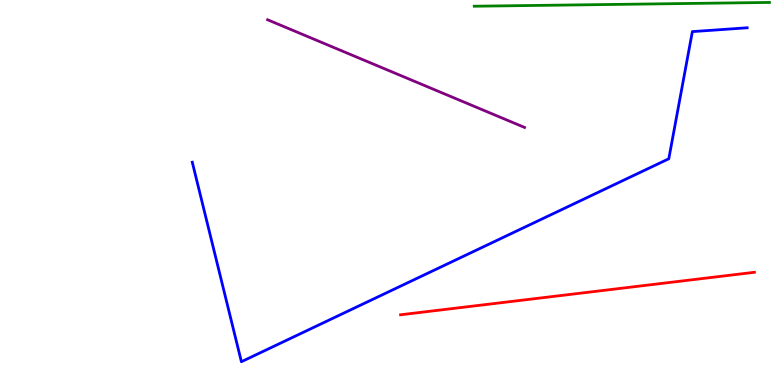[{'lines': ['blue', 'red'], 'intersections': []}, {'lines': ['green', 'red'], 'intersections': []}, {'lines': ['purple', 'red'], 'intersections': []}, {'lines': ['blue', 'green'], 'intersections': []}, {'lines': ['blue', 'purple'], 'intersections': []}, {'lines': ['green', 'purple'], 'intersections': []}]